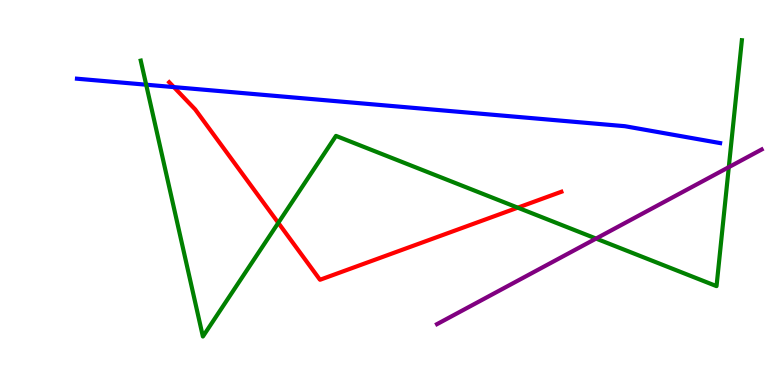[{'lines': ['blue', 'red'], 'intersections': [{'x': 2.24, 'y': 7.74}]}, {'lines': ['green', 'red'], 'intersections': [{'x': 3.59, 'y': 4.21}, {'x': 6.68, 'y': 4.61}]}, {'lines': ['purple', 'red'], 'intersections': []}, {'lines': ['blue', 'green'], 'intersections': [{'x': 1.89, 'y': 7.8}]}, {'lines': ['blue', 'purple'], 'intersections': []}, {'lines': ['green', 'purple'], 'intersections': [{'x': 7.69, 'y': 3.8}, {'x': 9.4, 'y': 5.66}]}]